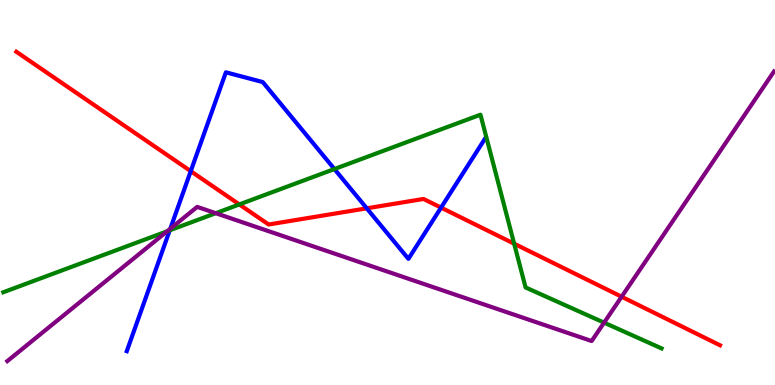[{'lines': ['blue', 'red'], 'intersections': [{'x': 2.46, 'y': 5.55}, {'x': 4.73, 'y': 4.59}, {'x': 5.69, 'y': 4.61}]}, {'lines': ['green', 'red'], 'intersections': [{'x': 3.09, 'y': 4.69}, {'x': 6.63, 'y': 3.67}]}, {'lines': ['purple', 'red'], 'intersections': [{'x': 8.02, 'y': 2.29}]}, {'lines': ['blue', 'green'], 'intersections': [{'x': 2.19, 'y': 4.02}, {'x': 4.31, 'y': 5.61}]}, {'lines': ['blue', 'purple'], 'intersections': [{'x': 2.2, 'y': 4.06}]}, {'lines': ['green', 'purple'], 'intersections': [{'x': 2.16, 'y': 3.99}, {'x': 2.78, 'y': 4.46}, {'x': 7.79, 'y': 1.62}]}]